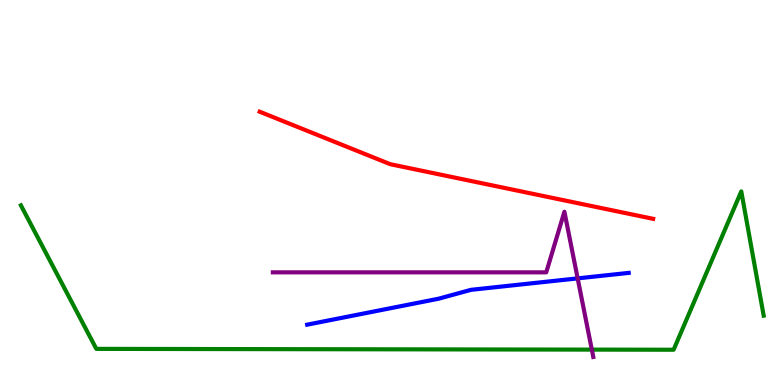[{'lines': ['blue', 'red'], 'intersections': []}, {'lines': ['green', 'red'], 'intersections': []}, {'lines': ['purple', 'red'], 'intersections': []}, {'lines': ['blue', 'green'], 'intersections': []}, {'lines': ['blue', 'purple'], 'intersections': [{'x': 7.45, 'y': 2.77}]}, {'lines': ['green', 'purple'], 'intersections': [{'x': 7.64, 'y': 0.919}]}]